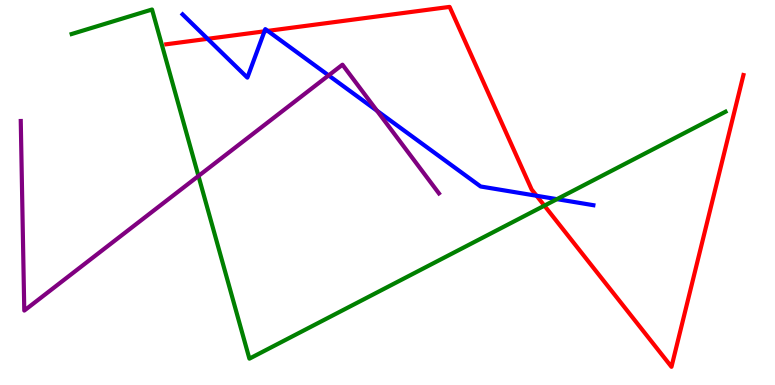[{'lines': ['blue', 'red'], 'intersections': [{'x': 2.68, 'y': 8.99}, {'x': 3.41, 'y': 9.19}, {'x': 3.45, 'y': 9.2}, {'x': 6.92, 'y': 4.91}]}, {'lines': ['green', 'red'], 'intersections': [{'x': 7.02, 'y': 4.66}]}, {'lines': ['purple', 'red'], 'intersections': []}, {'lines': ['blue', 'green'], 'intersections': [{'x': 7.19, 'y': 4.83}]}, {'lines': ['blue', 'purple'], 'intersections': [{'x': 4.24, 'y': 8.04}, {'x': 4.86, 'y': 7.12}]}, {'lines': ['green', 'purple'], 'intersections': [{'x': 2.56, 'y': 5.43}]}]